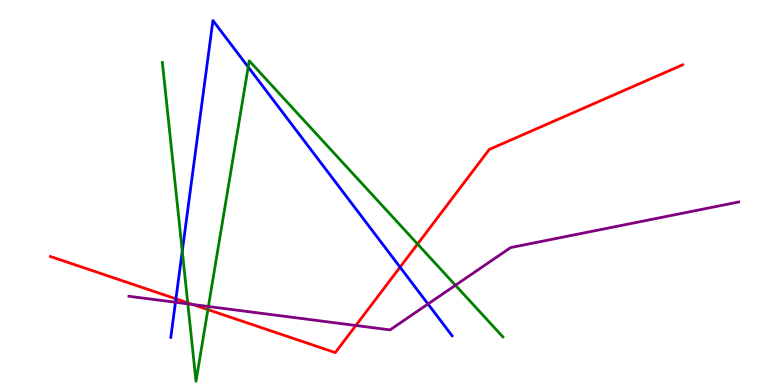[{'lines': ['blue', 'red'], 'intersections': [{'x': 2.27, 'y': 2.24}, {'x': 5.16, 'y': 3.06}]}, {'lines': ['green', 'red'], 'intersections': [{'x': 2.42, 'y': 2.13}, {'x': 2.68, 'y': 1.96}, {'x': 5.39, 'y': 3.66}]}, {'lines': ['purple', 'red'], 'intersections': [{'x': 2.49, 'y': 2.09}, {'x': 4.59, 'y': 1.55}]}, {'lines': ['blue', 'green'], 'intersections': [{'x': 2.35, 'y': 3.48}, {'x': 3.2, 'y': 8.26}]}, {'lines': ['blue', 'purple'], 'intersections': [{'x': 2.26, 'y': 2.15}, {'x': 5.52, 'y': 2.1}]}, {'lines': ['green', 'purple'], 'intersections': [{'x': 2.42, 'y': 2.11}, {'x': 2.69, 'y': 2.04}, {'x': 5.88, 'y': 2.59}]}]